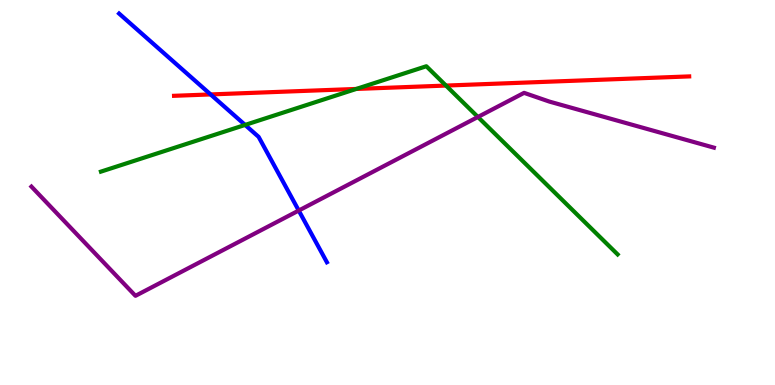[{'lines': ['blue', 'red'], 'intersections': [{'x': 2.72, 'y': 7.55}]}, {'lines': ['green', 'red'], 'intersections': [{'x': 4.6, 'y': 7.69}, {'x': 5.75, 'y': 7.78}]}, {'lines': ['purple', 'red'], 'intersections': []}, {'lines': ['blue', 'green'], 'intersections': [{'x': 3.16, 'y': 6.76}]}, {'lines': ['blue', 'purple'], 'intersections': [{'x': 3.85, 'y': 4.53}]}, {'lines': ['green', 'purple'], 'intersections': [{'x': 6.17, 'y': 6.96}]}]